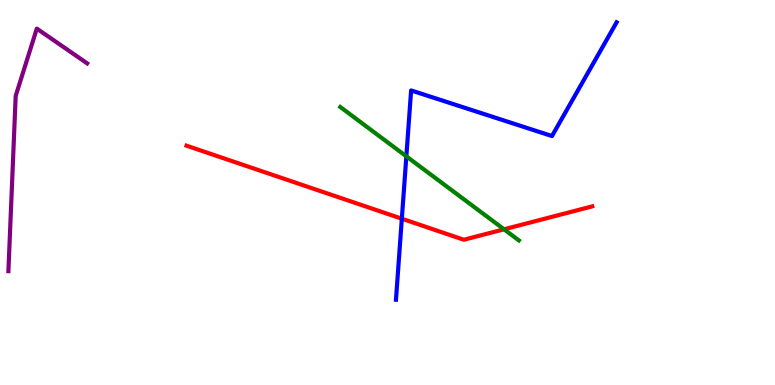[{'lines': ['blue', 'red'], 'intersections': [{'x': 5.18, 'y': 4.32}]}, {'lines': ['green', 'red'], 'intersections': [{'x': 6.5, 'y': 4.04}]}, {'lines': ['purple', 'red'], 'intersections': []}, {'lines': ['blue', 'green'], 'intersections': [{'x': 5.24, 'y': 5.94}]}, {'lines': ['blue', 'purple'], 'intersections': []}, {'lines': ['green', 'purple'], 'intersections': []}]